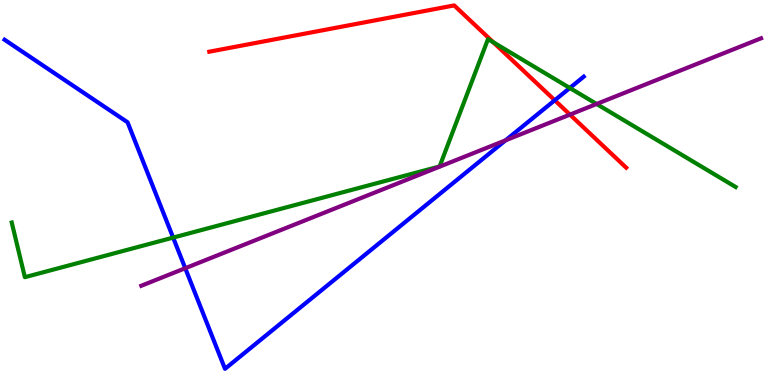[{'lines': ['blue', 'red'], 'intersections': [{'x': 7.16, 'y': 7.4}]}, {'lines': ['green', 'red'], 'intersections': [{'x': 6.36, 'y': 8.9}]}, {'lines': ['purple', 'red'], 'intersections': [{'x': 7.35, 'y': 7.02}]}, {'lines': ['blue', 'green'], 'intersections': [{'x': 2.23, 'y': 3.83}, {'x': 7.35, 'y': 7.71}]}, {'lines': ['blue', 'purple'], 'intersections': [{'x': 2.39, 'y': 3.03}, {'x': 6.52, 'y': 6.36}]}, {'lines': ['green', 'purple'], 'intersections': [{'x': 7.7, 'y': 7.3}]}]